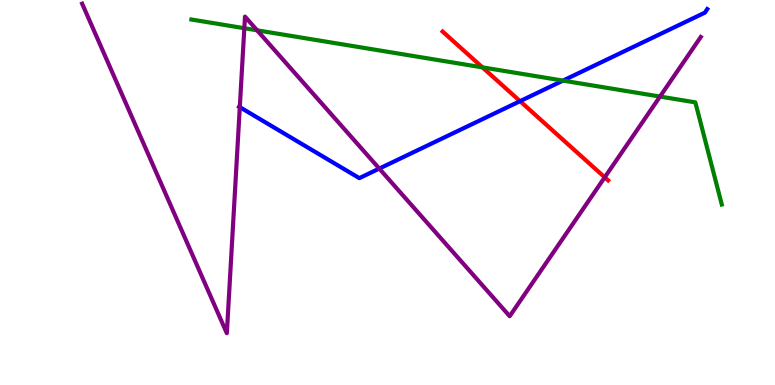[{'lines': ['blue', 'red'], 'intersections': [{'x': 6.71, 'y': 7.37}]}, {'lines': ['green', 'red'], 'intersections': [{'x': 6.23, 'y': 8.25}]}, {'lines': ['purple', 'red'], 'intersections': [{'x': 7.8, 'y': 5.39}]}, {'lines': ['blue', 'green'], 'intersections': [{'x': 7.26, 'y': 7.91}]}, {'lines': ['blue', 'purple'], 'intersections': [{'x': 3.09, 'y': 7.22}, {'x': 4.89, 'y': 5.62}]}, {'lines': ['green', 'purple'], 'intersections': [{'x': 3.15, 'y': 9.27}, {'x': 3.32, 'y': 9.21}, {'x': 8.52, 'y': 7.49}]}]